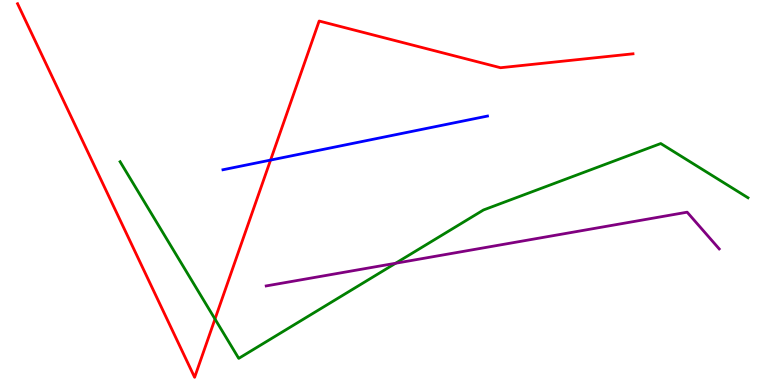[{'lines': ['blue', 'red'], 'intersections': [{'x': 3.49, 'y': 5.84}]}, {'lines': ['green', 'red'], 'intersections': [{'x': 2.77, 'y': 1.71}]}, {'lines': ['purple', 'red'], 'intersections': []}, {'lines': ['blue', 'green'], 'intersections': []}, {'lines': ['blue', 'purple'], 'intersections': []}, {'lines': ['green', 'purple'], 'intersections': [{'x': 5.1, 'y': 3.16}]}]